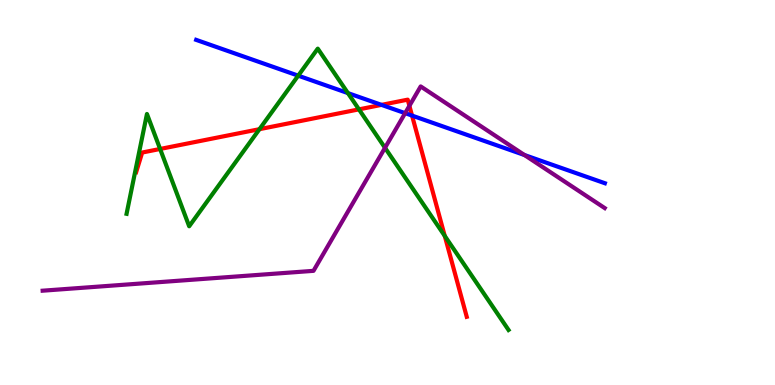[{'lines': ['blue', 'red'], 'intersections': [{'x': 4.92, 'y': 7.28}, {'x': 5.32, 'y': 7.0}]}, {'lines': ['green', 'red'], 'intersections': [{'x': 2.07, 'y': 6.13}, {'x': 3.35, 'y': 6.64}, {'x': 4.63, 'y': 7.16}, {'x': 5.74, 'y': 3.87}]}, {'lines': ['purple', 'red'], 'intersections': [{'x': 5.28, 'y': 7.25}]}, {'lines': ['blue', 'green'], 'intersections': [{'x': 3.85, 'y': 8.03}, {'x': 4.49, 'y': 7.58}]}, {'lines': ['blue', 'purple'], 'intersections': [{'x': 5.23, 'y': 7.06}, {'x': 6.77, 'y': 5.97}]}, {'lines': ['green', 'purple'], 'intersections': [{'x': 4.97, 'y': 6.16}]}]